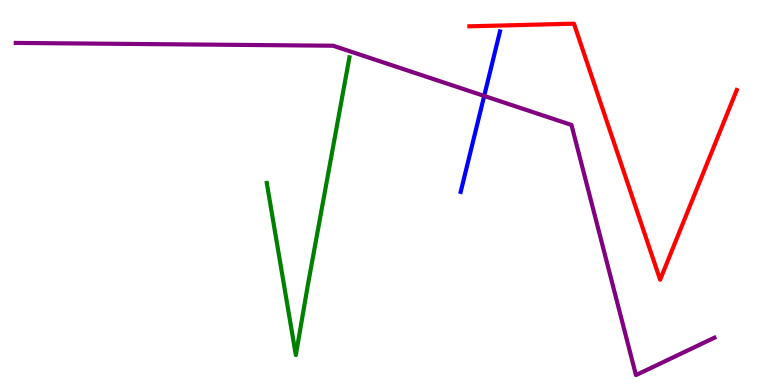[{'lines': ['blue', 'red'], 'intersections': []}, {'lines': ['green', 'red'], 'intersections': []}, {'lines': ['purple', 'red'], 'intersections': []}, {'lines': ['blue', 'green'], 'intersections': []}, {'lines': ['blue', 'purple'], 'intersections': [{'x': 6.25, 'y': 7.51}]}, {'lines': ['green', 'purple'], 'intersections': []}]